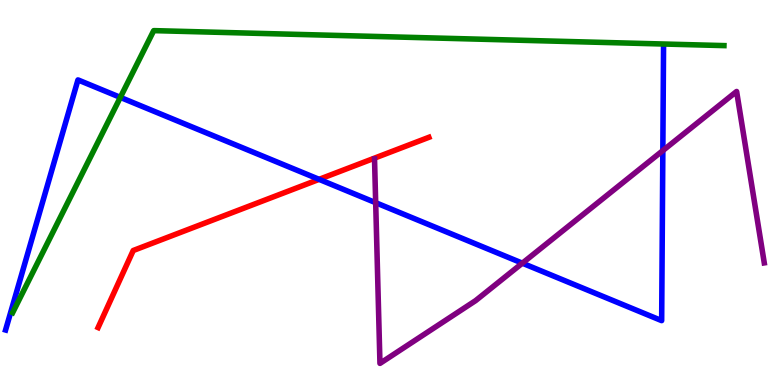[{'lines': ['blue', 'red'], 'intersections': [{'x': 4.12, 'y': 5.34}]}, {'lines': ['green', 'red'], 'intersections': []}, {'lines': ['purple', 'red'], 'intersections': []}, {'lines': ['blue', 'green'], 'intersections': [{'x': 1.55, 'y': 7.47}]}, {'lines': ['blue', 'purple'], 'intersections': [{'x': 4.85, 'y': 4.74}, {'x': 6.74, 'y': 3.16}, {'x': 8.55, 'y': 6.09}]}, {'lines': ['green', 'purple'], 'intersections': []}]